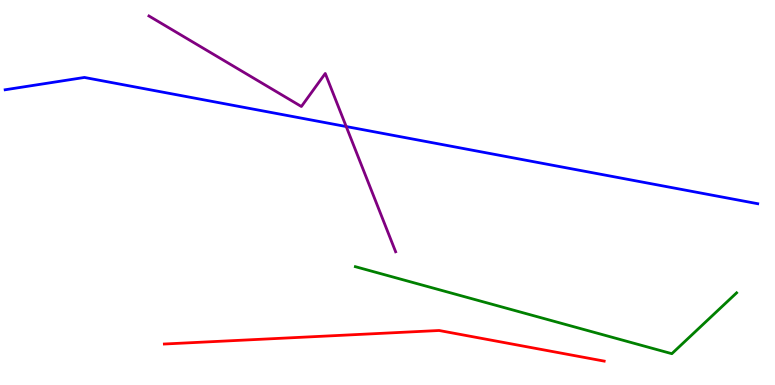[{'lines': ['blue', 'red'], 'intersections': []}, {'lines': ['green', 'red'], 'intersections': []}, {'lines': ['purple', 'red'], 'intersections': []}, {'lines': ['blue', 'green'], 'intersections': []}, {'lines': ['blue', 'purple'], 'intersections': [{'x': 4.47, 'y': 6.71}]}, {'lines': ['green', 'purple'], 'intersections': []}]